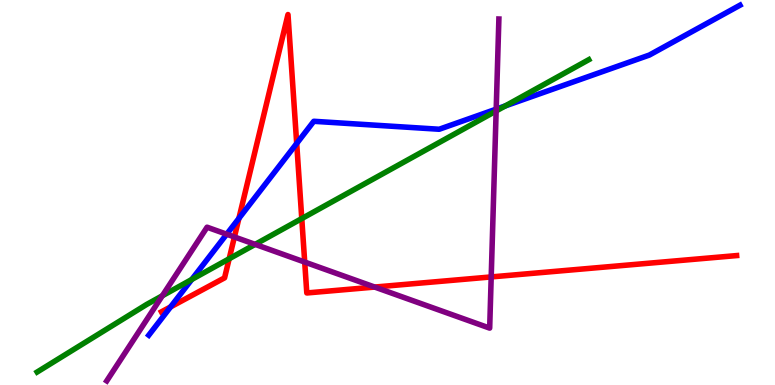[{'lines': ['blue', 'red'], 'intersections': [{'x': 2.2, 'y': 2.03}, {'x': 3.08, 'y': 4.33}, {'x': 3.83, 'y': 6.27}]}, {'lines': ['green', 'red'], 'intersections': [{'x': 2.96, 'y': 3.28}, {'x': 3.89, 'y': 4.32}]}, {'lines': ['purple', 'red'], 'intersections': [{'x': 3.02, 'y': 3.84}, {'x': 3.93, 'y': 3.19}, {'x': 4.83, 'y': 2.54}, {'x': 6.34, 'y': 2.81}]}, {'lines': ['blue', 'green'], 'intersections': [{'x': 2.47, 'y': 2.74}, {'x': 6.52, 'y': 7.25}]}, {'lines': ['blue', 'purple'], 'intersections': [{'x': 2.92, 'y': 3.92}, {'x': 6.4, 'y': 7.17}]}, {'lines': ['green', 'purple'], 'intersections': [{'x': 2.09, 'y': 2.32}, {'x': 3.29, 'y': 3.65}, {'x': 6.4, 'y': 7.12}]}]